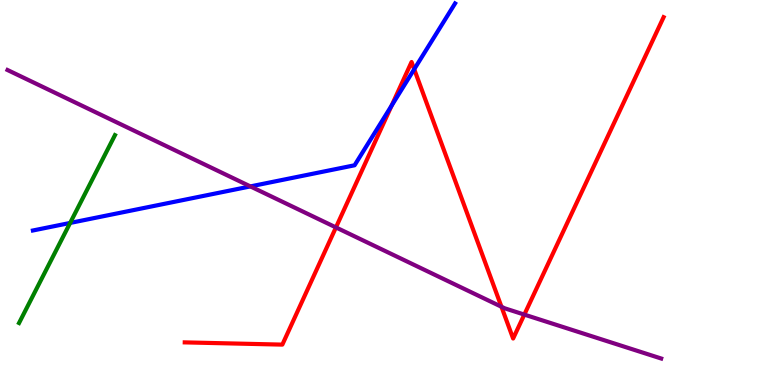[{'lines': ['blue', 'red'], 'intersections': [{'x': 5.05, 'y': 7.26}, {'x': 5.34, 'y': 8.2}]}, {'lines': ['green', 'red'], 'intersections': []}, {'lines': ['purple', 'red'], 'intersections': [{'x': 4.33, 'y': 4.09}, {'x': 6.47, 'y': 2.03}, {'x': 6.77, 'y': 1.83}]}, {'lines': ['blue', 'green'], 'intersections': [{'x': 0.905, 'y': 4.21}]}, {'lines': ['blue', 'purple'], 'intersections': [{'x': 3.23, 'y': 5.16}]}, {'lines': ['green', 'purple'], 'intersections': []}]